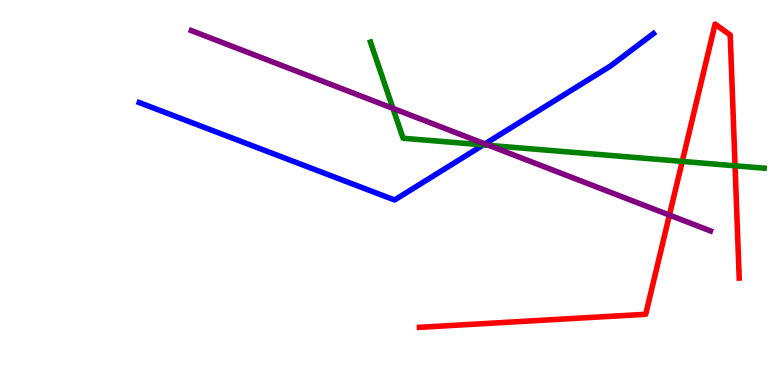[{'lines': ['blue', 'red'], 'intersections': []}, {'lines': ['green', 'red'], 'intersections': [{'x': 8.8, 'y': 5.81}, {'x': 9.48, 'y': 5.69}]}, {'lines': ['purple', 'red'], 'intersections': [{'x': 8.64, 'y': 4.41}]}, {'lines': ['blue', 'green'], 'intersections': [{'x': 6.24, 'y': 6.24}]}, {'lines': ['blue', 'purple'], 'intersections': [{'x': 6.26, 'y': 6.26}]}, {'lines': ['green', 'purple'], 'intersections': [{'x': 5.07, 'y': 7.18}, {'x': 6.31, 'y': 6.22}]}]